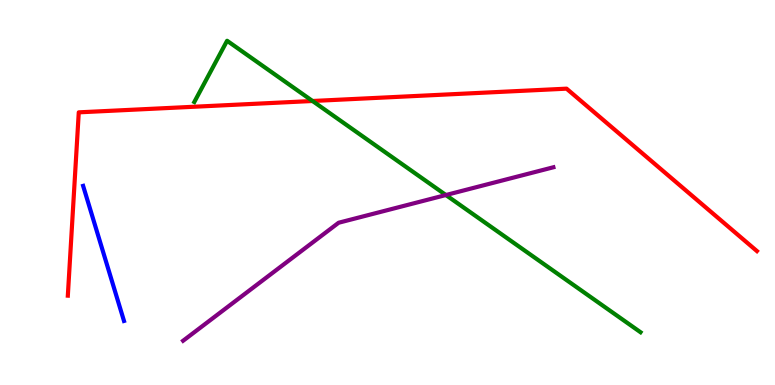[{'lines': ['blue', 'red'], 'intersections': []}, {'lines': ['green', 'red'], 'intersections': [{'x': 4.03, 'y': 7.38}]}, {'lines': ['purple', 'red'], 'intersections': []}, {'lines': ['blue', 'green'], 'intersections': []}, {'lines': ['blue', 'purple'], 'intersections': []}, {'lines': ['green', 'purple'], 'intersections': [{'x': 5.75, 'y': 4.93}]}]